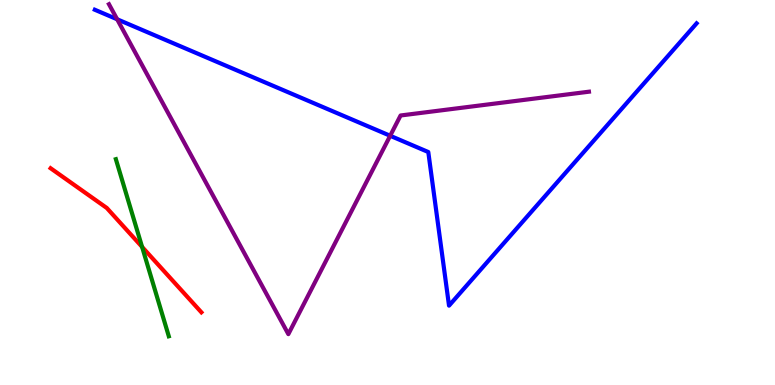[{'lines': ['blue', 'red'], 'intersections': []}, {'lines': ['green', 'red'], 'intersections': [{'x': 1.83, 'y': 3.59}]}, {'lines': ['purple', 'red'], 'intersections': []}, {'lines': ['blue', 'green'], 'intersections': []}, {'lines': ['blue', 'purple'], 'intersections': [{'x': 1.51, 'y': 9.5}, {'x': 5.03, 'y': 6.47}]}, {'lines': ['green', 'purple'], 'intersections': []}]